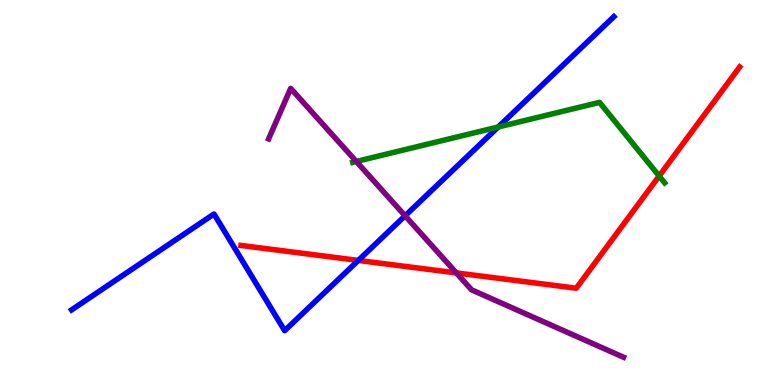[{'lines': ['blue', 'red'], 'intersections': [{'x': 4.62, 'y': 3.24}]}, {'lines': ['green', 'red'], 'intersections': [{'x': 8.5, 'y': 5.43}]}, {'lines': ['purple', 'red'], 'intersections': [{'x': 5.89, 'y': 2.91}]}, {'lines': ['blue', 'green'], 'intersections': [{'x': 6.43, 'y': 6.7}]}, {'lines': ['blue', 'purple'], 'intersections': [{'x': 5.23, 'y': 4.39}]}, {'lines': ['green', 'purple'], 'intersections': [{'x': 4.6, 'y': 5.81}]}]